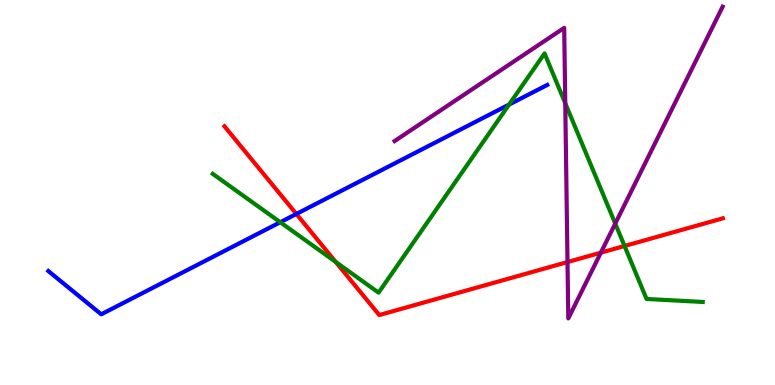[{'lines': ['blue', 'red'], 'intersections': [{'x': 3.82, 'y': 4.44}]}, {'lines': ['green', 'red'], 'intersections': [{'x': 4.33, 'y': 3.2}, {'x': 8.06, 'y': 3.61}]}, {'lines': ['purple', 'red'], 'intersections': [{'x': 7.32, 'y': 3.19}, {'x': 7.75, 'y': 3.44}]}, {'lines': ['blue', 'green'], 'intersections': [{'x': 3.62, 'y': 4.23}, {'x': 6.57, 'y': 7.28}]}, {'lines': ['blue', 'purple'], 'intersections': []}, {'lines': ['green', 'purple'], 'intersections': [{'x': 7.29, 'y': 7.32}, {'x': 7.94, 'y': 4.19}]}]